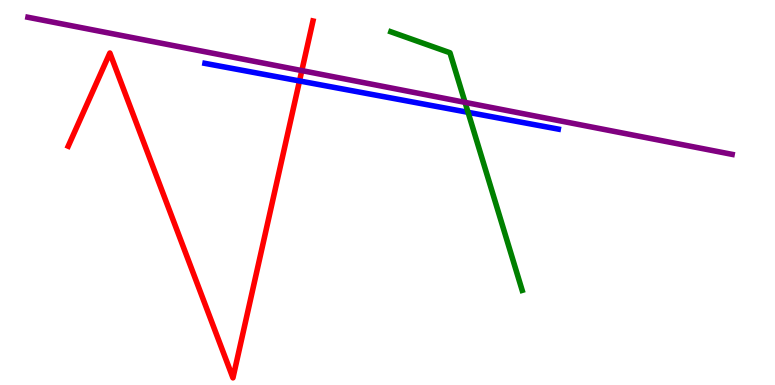[{'lines': ['blue', 'red'], 'intersections': [{'x': 3.86, 'y': 7.9}]}, {'lines': ['green', 'red'], 'intersections': []}, {'lines': ['purple', 'red'], 'intersections': [{'x': 3.89, 'y': 8.17}]}, {'lines': ['blue', 'green'], 'intersections': [{'x': 6.04, 'y': 7.08}]}, {'lines': ['blue', 'purple'], 'intersections': []}, {'lines': ['green', 'purple'], 'intersections': [{'x': 6.0, 'y': 7.34}]}]